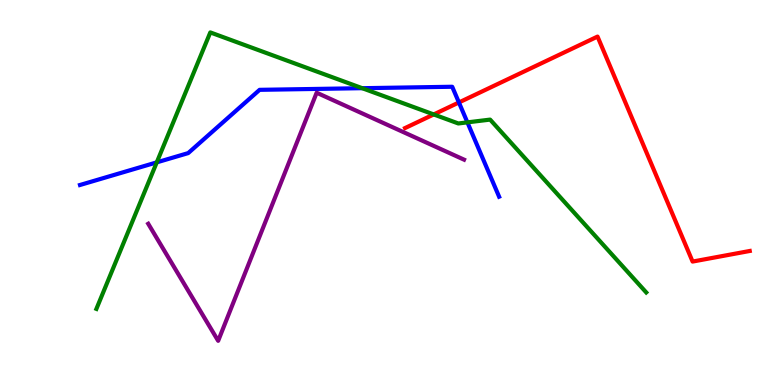[{'lines': ['blue', 'red'], 'intersections': [{'x': 5.92, 'y': 7.34}]}, {'lines': ['green', 'red'], 'intersections': [{'x': 5.6, 'y': 7.03}]}, {'lines': ['purple', 'red'], 'intersections': []}, {'lines': ['blue', 'green'], 'intersections': [{'x': 2.02, 'y': 5.78}, {'x': 4.67, 'y': 7.71}, {'x': 6.03, 'y': 6.82}]}, {'lines': ['blue', 'purple'], 'intersections': []}, {'lines': ['green', 'purple'], 'intersections': []}]